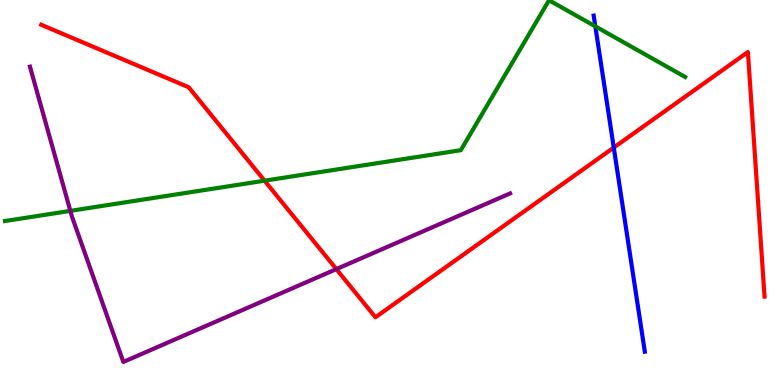[{'lines': ['blue', 'red'], 'intersections': [{'x': 7.92, 'y': 6.17}]}, {'lines': ['green', 'red'], 'intersections': [{'x': 3.41, 'y': 5.31}]}, {'lines': ['purple', 'red'], 'intersections': [{'x': 4.34, 'y': 3.01}]}, {'lines': ['blue', 'green'], 'intersections': [{'x': 7.68, 'y': 9.32}]}, {'lines': ['blue', 'purple'], 'intersections': []}, {'lines': ['green', 'purple'], 'intersections': [{'x': 0.908, 'y': 4.52}]}]